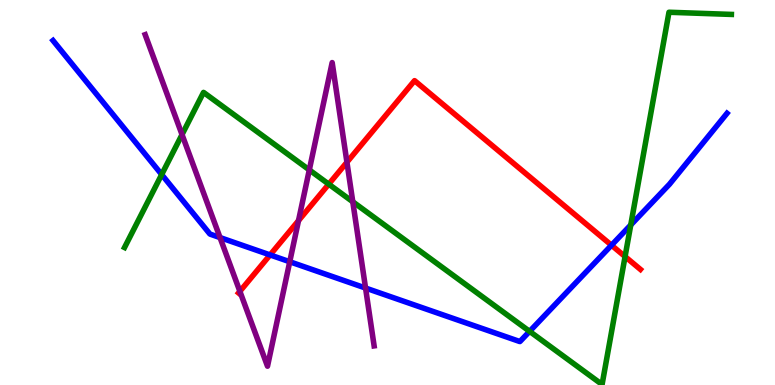[{'lines': ['blue', 'red'], 'intersections': [{'x': 3.48, 'y': 3.38}, {'x': 7.89, 'y': 3.63}]}, {'lines': ['green', 'red'], 'intersections': [{'x': 4.24, 'y': 5.22}, {'x': 8.07, 'y': 3.34}]}, {'lines': ['purple', 'red'], 'intersections': [{'x': 3.1, 'y': 2.43}, {'x': 3.85, 'y': 4.27}, {'x': 4.48, 'y': 5.79}]}, {'lines': ['blue', 'green'], 'intersections': [{'x': 2.09, 'y': 5.47}, {'x': 6.83, 'y': 1.39}, {'x': 8.14, 'y': 4.16}]}, {'lines': ['blue', 'purple'], 'intersections': [{'x': 2.84, 'y': 3.83}, {'x': 3.74, 'y': 3.2}, {'x': 4.72, 'y': 2.52}]}, {'lines': ['green', 'purple'], 'intersections': [{'x': 2.35, 'y': 6.5}, {'x': 3.99, 'y': 5.59}, {'x': 4.55, 'y': 4.76}]}]